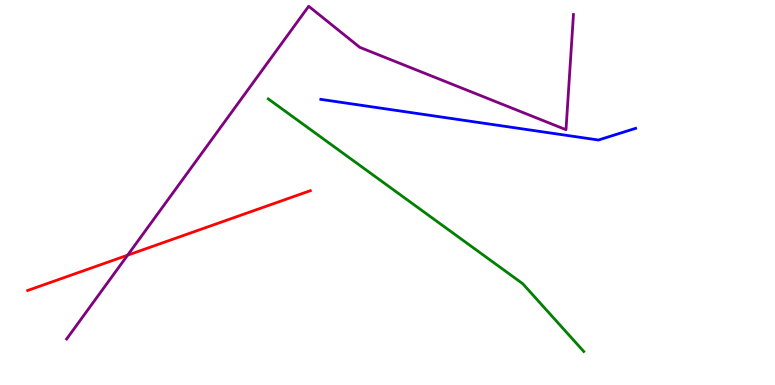[{'lines': ['blue', 'red'], 'intersections': []}, {'lines': ['green', 'red'], 'intersections': []}, {'lines': ['purple', 'red'], 'intersections': [{'x': 1.65, 'y': 3.37}]}, {'lines': ['blue', 'green'], 'intersections': []}, {'lines': ['blue', 'purple'], 'intersections': []}, {'lines': ['green', 'purple'], 'intersections': []}]